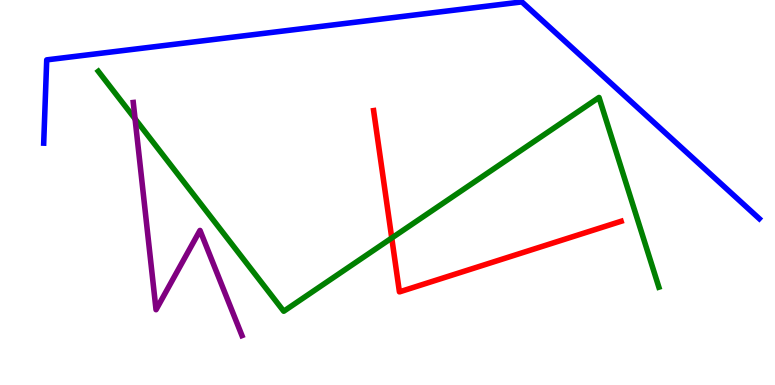[{'lines': ['blue', 'red'], 'intersections': []}, {'lines': ['green', 'red'], 'intersections': [{'x': 5.05, 'y': 3.82}]}, {'lines': ['purple', 'red'], 'intersections': []}, {'lines': ['blue', 'green'], 'intersections': []}, {'lines': ['blue', 'purple'], 'intersections': []}, {'lines': ['green', 'purple'], 'intersections': [{'x': 1.74, 'y': 6.91}]}]